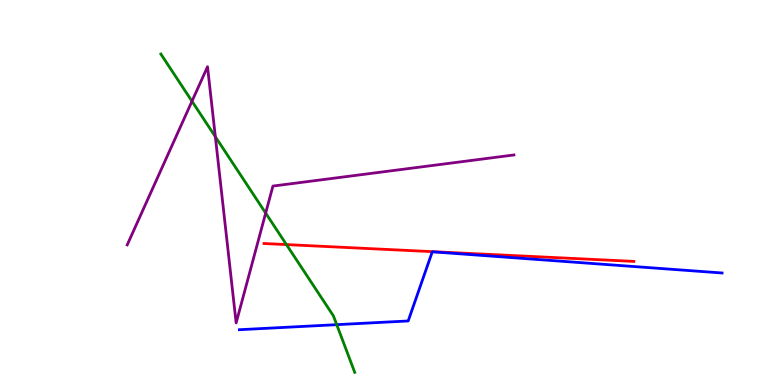[{'lines': ['blue', 'red'], 'intersections': []}, {'lines': ['green', 'red'], 'intersections': [{'x': 3.7, 'y': 3.65}]}, {'lines': ['purple', 'red'], 'intersections': []}, {'lines': ['blue', 'green'], 'intersections': [{'x': 4.34, 'y': 1.57}]}, {'lines': ['blue', 'purple'], 'intersections': []}, {'lines': ['green', 'purple'], 'intersections': [{'x': 2.48, 'y': 7.37}, {'x': 2.78, 'y': 6.45}, {'x': 3.43, 'y': 4.47}]}]